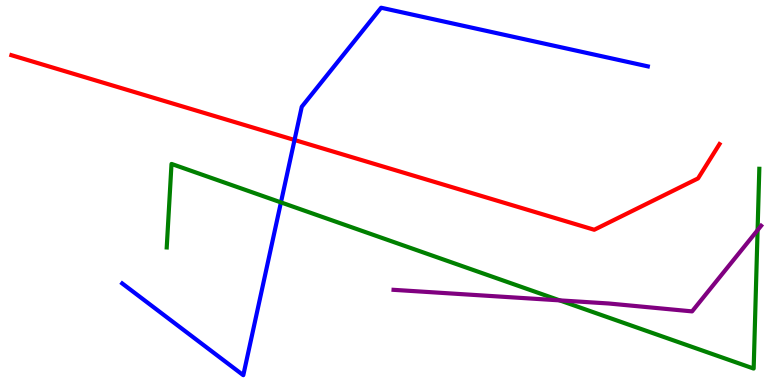[{'lines': ['blue', 'red'], 'intersections': [{'x': 3.8, 'y': 6.36}]}, {'lines': ['green', 'red'], 'intersections': []}, {'lines': ['purple', 'red'], 'intersections': []}, {'lines': ['blue', 'green'], 'intersections': [{'x': 3.62, 'y': 4.74}]}, {'lines': ['blue', 'purple'], 'intersections': []}, {'lines': ['green', 'purple'], 'intersections': [{'x': 7.22, 'y': 2.2}, {'x': 9.78, 'y': 4.02}]}]